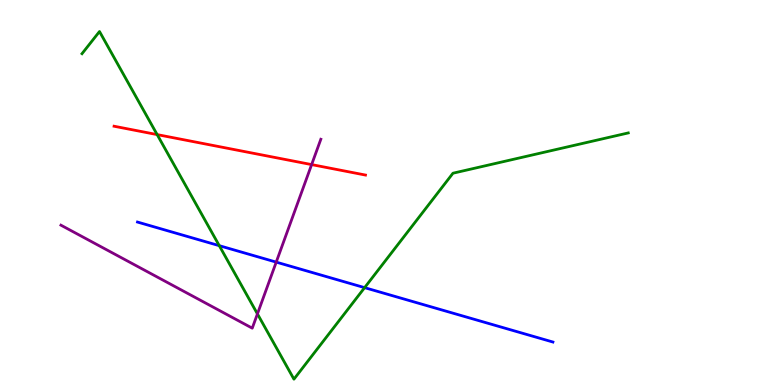[{'lines': ['blue', 'red'], 'intersections': []}, {'lines': ['green', 'red'], 'intersections': [{'x': 2.03, 'y': 6.5}]}, {'lines': ['purple', 'red'], 'intersections': [{'x': 4.02, 'y': 5.72}]}, {'lines': ['blue', 'green'], 'intersections': [{'x': 2.83, 'y': 3.62}, {'x': 4.7, 'y': 2.53}]}, {'lines': ['blue', 'purple'], 'intersections': [{'x': 3.56, 'y': 3.19}]}, {'lines': ['green', 'purple'], 'intersections': [{'x': 3.32, 'y': 1.85}]}]